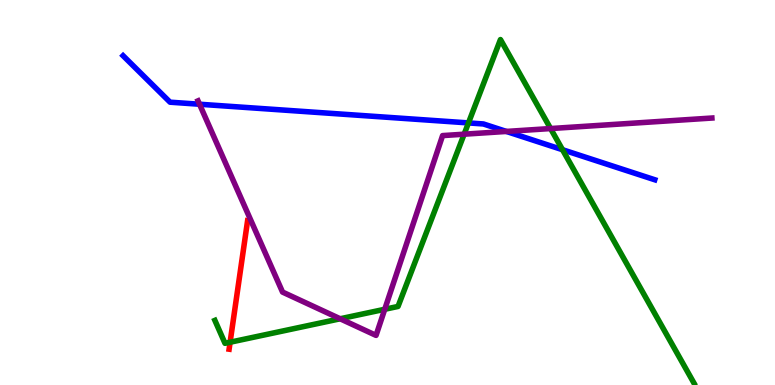[{'lines': ['blue', 'red'], 'intersections': []}, {'lines': ['green', 'red'], 'intersections': [{'x': 2.97, 'y': 1.11}]}, {'lines': ['purple', 'red'], 'intersections': []}, {'lines': ['blue', 'green'], 'intersections': [{'x': 6.04, 'y': 6.81}, {'x': 7.26, 'y': 6.11}]}, {'lines': ['blue', 'purple'], 'intersections': [{'x': 2.57, 'y': 7.29}, {'x': 6.53, 'y': 6.59}]}, {'lines': ['green', 'purple'], 'intersections': [{'x': 4.39, 'y': 1.72}, {'x': 4.96, 'y': 1.97}, {'x': 5.99, 'y': 6.51}, {'x': 7.1, 'y': 6.66}]}]